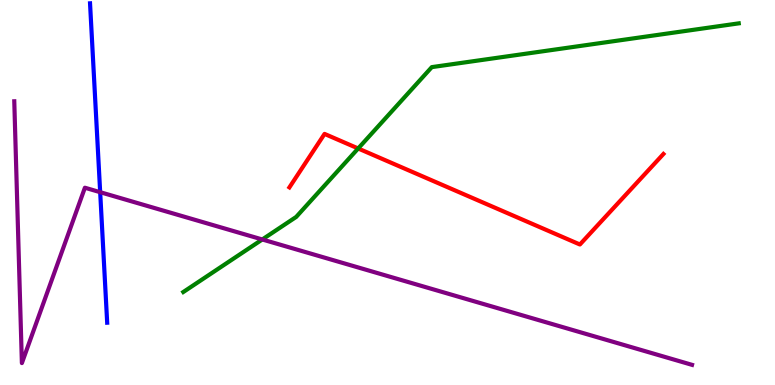[{'lines': ['blue', 'red'], 'intersections': []}, {'lines': ['green', 'red'], 'intersections': [{'x': 4.62, 'y': 6.14}]}, {'lines': ['purple', 'red'], 'intersections': []}, {'lines': ['blue', 'green'], 'intersections': []}, {'lines': ['blue', 'purple'], 'intersections': [{'x': 1.29, 'y': 5.01}]}, {'lines': ['green', 'purple'], 'intersections': [{'x': 3.38, 'y': 3.78}]}]